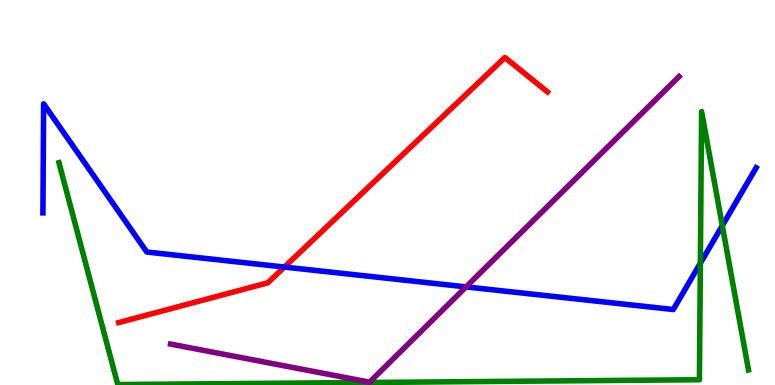[{'lines': ['blue', 'red'], 'intersections': [{'x': 3.67, 'y': 3.06}]}, {'lines': ['green', 'red'], 'intersections': []}, {'lines': ['purple', 'red'], 'intersections': []}, {'lines': ['blue', 'green'], 'intersections': [{'x': 9.04, 'y': 3.16}, {'x': 9.32, 'y': 4.14}]}, {'lines': ['blue', 'purple'], 'intersections': [{'x': 6.01, 'y': 2.55}]}, {'lines': ['green', 'purple'], 'intersections': []}]